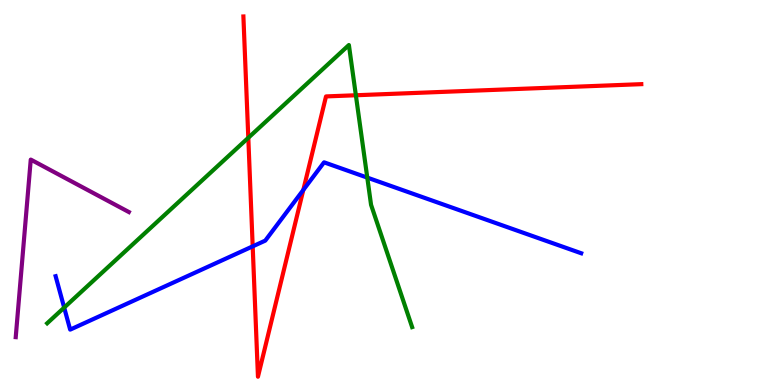[{'lines': ['blue', 'red'], 'intersections': [{'x': 3.26, 'y': 3.6}, {'x': 3.91, 'y': 5.07}]}, {'lines': ['green', 'red'], 'intersections': [{'x': 3.2, 'y': 6.42}, {'x': 4.59, 'y': 7.53}]}, {'lines': ['purple', 'red'], 'intersections': []}, {'lines': ['blue', 'green'], 'intersections': [{'x': 0.828, 'y': 2.01}, {'x': 4.74, 'y': 5.39}]}, {'lines': ['blue', 'purple'], 'intersections': []}, {'lines': ['green', 'purple'], 'intersections': []}]